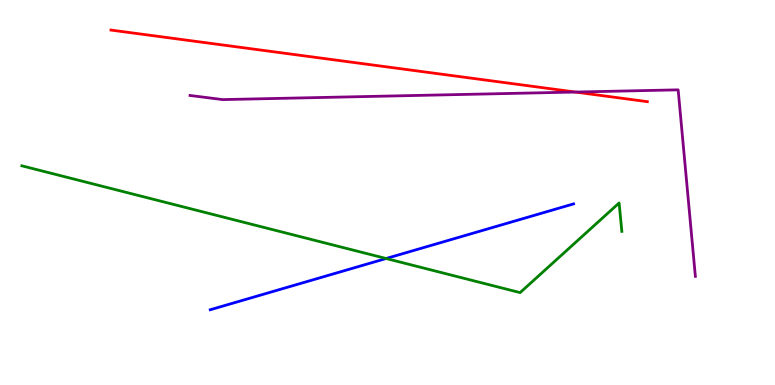[{'lines': ['blue', 'red'], 'intersections': []}, {'lines': ['green', 'red'], 'intersections': []}, {'lines': ['purple', 'red'], 'intersections': [{'x': 7.42, 'y': 7.61}]}, {'lines': ['blue', 'green'], 'intersections': [{'x': 4.98, 'y': 3.29}]}, {'lines': ['blue', 'purple'], 'intersections': []}, {'lines': ['green', 'purple'], 'intersections': []}]